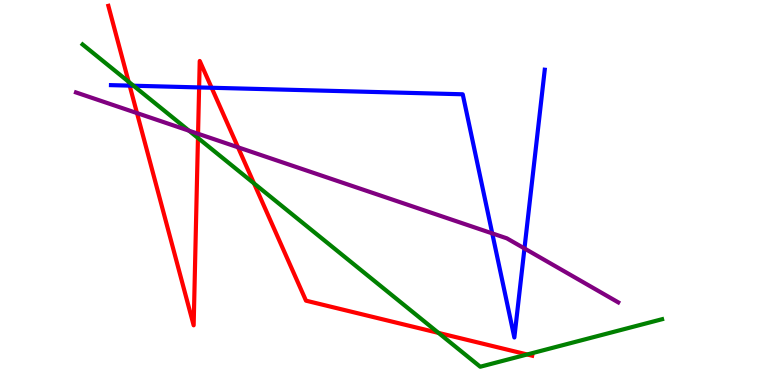[{'lines': ['blue', 'red'], 'intersections': [{'x': 1.67, 'y': 7.78}, {'x': 2.57, 'y': 7.73}, {'x': 2.73, 'y': 7.72}]}, {'lines': ['green', 'red'], 'intersections': [{'x': 1.66, 'y': 7.88}, {'x': 2.55, 'y': 6.42}, {'x': 3.28, 'y': 5.24}, {'x': 5.66, 'y': 1.35}, {'x': 6.8, 'y': 0.793}]}, {'lines': ['purple', 'red'], 'intersections': [{'x': 1.77, 'y': 7.06}, {'x': 2.56, 'y': 6.53}, {'x': 3.07, 'y': 6.17}]}, {'lines': ['blue', 'green'], 'intersections': [{'x': 1.72, 'y': 7.77}]}, {'lines': ['blue', 'purple'], 'intersections': [{'x': 6.35, 'y': 3.94}, {'x': 6.77, 'y': 3.55}]}, {'lines': ['green', 'purple'], 'intersections': [{'x': 2.44, 'y': 6.61}]}]